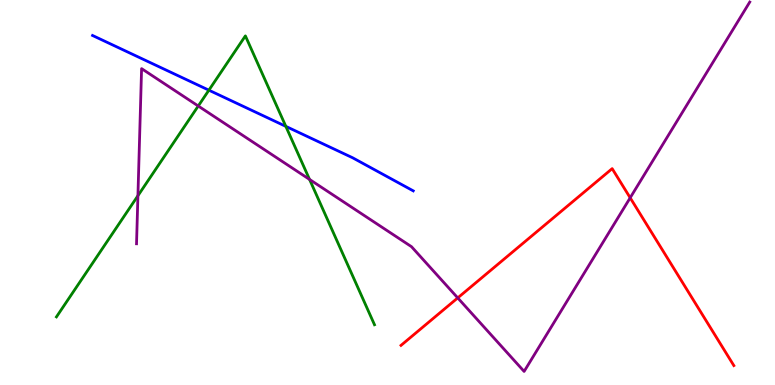[{'lines': ['blue', 'red'], 'intersections': []}, {'lines': ['green', 'red'], 'intersections': []}, {'lines': ['purple', 'red'], 'intersections': [{'x': 5.91, 'y': 2.26}, {'x': 8.13, 'y': 4.86}]}, {'lines': ['blue', 'green'], 'intersections': [{'x': 2.7, 'y': 7.66}, {'x': 3.69, 'y': 6.72}]}, {'lines': ['blue', 'purple'], 'intersections': []}, {'lines': ['green', 'purple'], 'intersections': [{'x': 1.78, 'y': 4.92}, {'x': 2.56, 'y': 7.25}, {'x': 3.99, 'y': 5.34}]}]